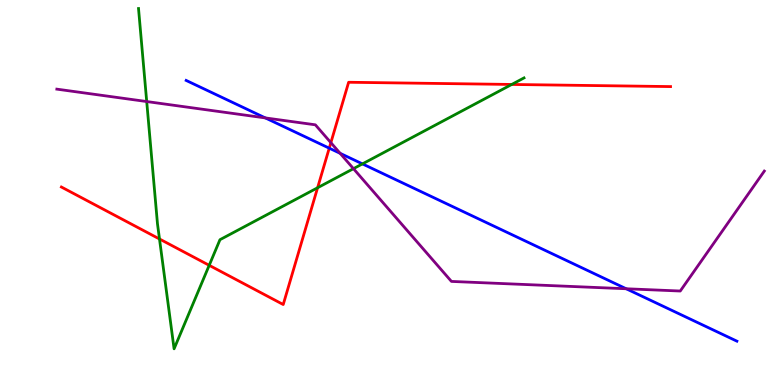[{'lines': ['blue', 'red'], 'intersections': [{'x': 4.25, 'y': 6.15}]}, {'lines': ['green', 'red'], 'intersections': [{'x': 2.06, 'y': 3.79}, {'x': 2.7, 'y': 3.11}, {'x': 4.1, 'y': 5.12}, {'x': 6.6, 'y': 7.81}]}, {'lines': ['purple', 'red'], 'intersections': [{'x': 4.27, 'y': 6.29}]}, {'lines': ['blue', 'green'], 'intersections': [{'x': 4.68, 'y': 5.74}]}, {'lines': ['blue', 'purple'], 'intersections': [{'x': 3.42, 'y': 6.94}, {'x': 4.39, 'y': 6.02}, {'x': 8.08, 'y': 2.5}]}, {'lines': ['green', 'purple'], 'intersections': [{'x': 1.89, 'y': 7.36}, {'x': 4.56, 'y': 5.62}]}]